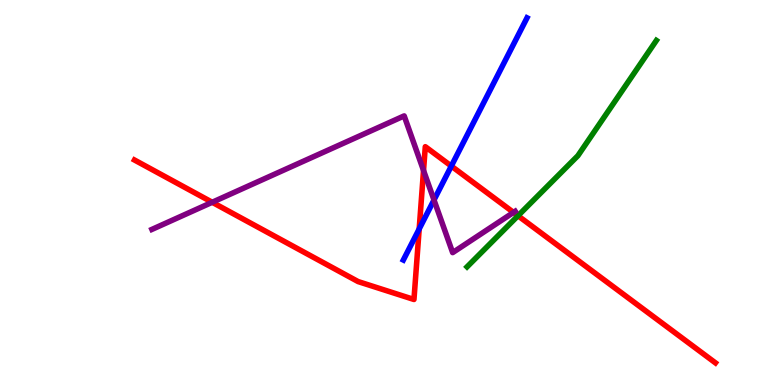[{'lines': ['blue', 'red'], 'intersections': [{'x': 5.41, 'y': 4.05}, {'x': 5.82, 'y': 5.69}]}, {'lines': ['green', 'red'], 'intersections': [{'x': 6.68, 'y': 4.4}]}, {'lines': ['purple', 'red'], 'intersections': [{'x': 2.74, 'y': 4.75}, {'x': 5.46, 'y': 5.57}, {'x': 6.63, 'y': 4.48}]}, {'lines': ['blue', 'green'], 'intersections': []}, {'lines': ['blue', 'purple'], 'intersections': [{'x': 5.6, 'y': 4.81}]}, {'lines': ['green', 'purple'], 'intersections': []}]